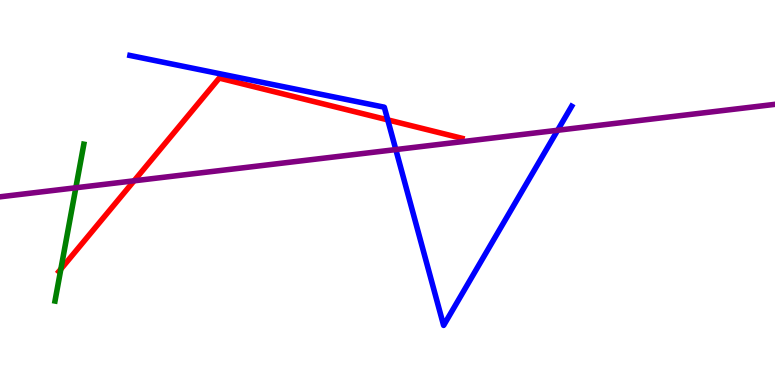[{'lines': ['blue', 'red'], 'intersections': [{'x': 5.0, 'y': 6.89}]}, {'lines': ['green', 'red'], 'intersections': [{'x': 0.785, 'y': 3.01}]}, {'lines': ['purple', 'red'], 'intersections': [{'x': 1.73, 'y': 5.3}]}, {'lines': ['blue', 'green'], 'intersections': []}, {'lines': ['blue', 'purple'], 'intersections': [{'x': 5.11, 'y': 6.11}, {'x': 7.2, 'y': 6.62}]}, {'lines': ['green', 'purple'], 'intersections': [{'x': 0.978, 'y': 5.12}]}]